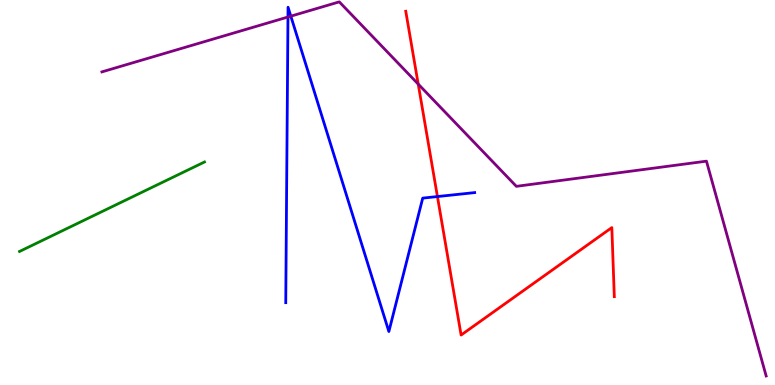[{'lines': ['blue', 'red'], 'intersections': [{'x': 5.64, 'y': 4.89}]}, {'lines': ['green', 'red'], 'intersections': []}, {'lines': ['purple', 'red'], 'intersections': [{'x': 5.4, 'y': 7.82}]}, {'lines': ['blue', 'green'], 'intersections': []}, {'lines': ['blue', 'purple'], 'intersections': [{'x': 3.72, 'y': 9.56}, {'x': 3.75, 'y': 9.58}]}, {'lines': ['green', 'purple'], 'intersections': []}]